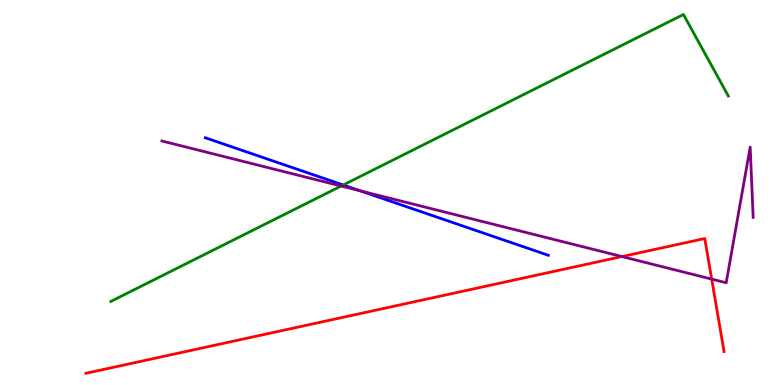[{'lines': ['blue', 'red'], 'intersections': []}, {'lines': ['green', 'red'], 'intersections': []}, {'lines': ['purple', 'red'], 'intersections': [{'x': 8.03, 'y': 3.34}, {'x': 9.18, 'y': 2.75}]}, {'lines': ['blue', 'green'], 'intersections': [{'x': 4.43, 'y': 5.19}]}, {'lines': ['blue', 'purple'], 'intersections': [{'x': 4.64, 'y': 5.05}]}, {'lines': ['green', 'purple'], 'intersections': [{'x': 4.4, 'y': 5.17}]}]